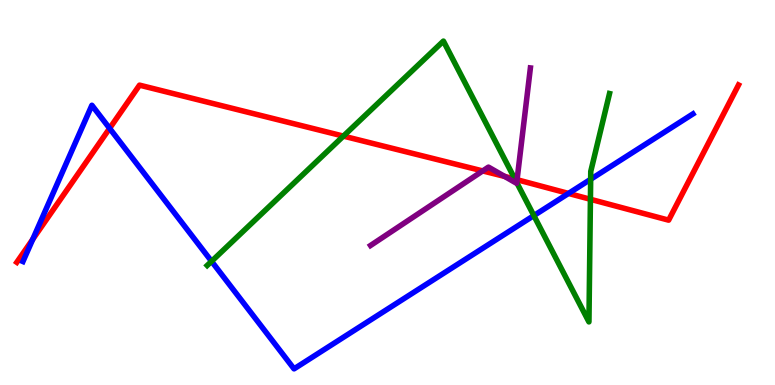[{'lines': ['blue', 'red'], 'intersections': [{'x': 0.423, 'y': 3.79}, {'x': 1.41, 'y': 6.67}, {'x': 7.34, 'y': 4.98}]}, {'lines': ['green', 'red'], 'intersections': [{'x': 4.43, 'y': 6.46}, {'x': 6.64, 'y': 5.35}, {'x': 7.62, 'y': 4.82}]}, {'lines': ['purple', 'red'], 'intersections': [{'x': 6.23, 'y': 5.56}, {'x': 6.51, 'y': 5.42}, {'x': 6.67, 'y': 5.33}]}, {'lines': ['blue', 'green'], 'intersections': [{'x': 2.73, 'y': 3.21}, {'x': 6.89, 'y': 4.4}, {'x': 7.62, 'y': 5.34}]}, {'lines': ['blue', 'purple'], 'intersections': []}, {'lines': ['green', 'purple'], 'intersections': [{'x': 6.67, 'y': 5.26}]}]